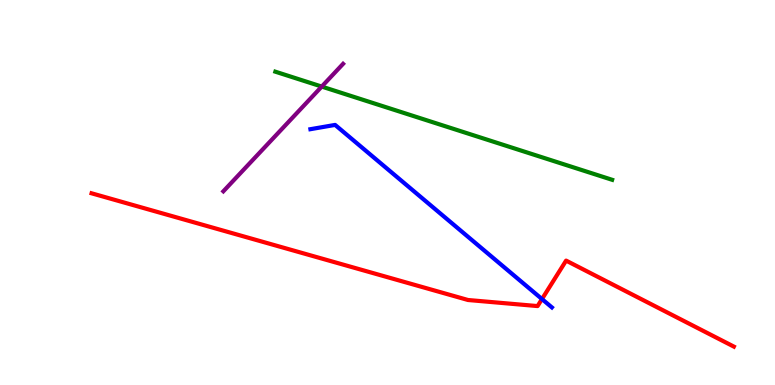[{'lines': ['blue', 'red'], 'intersections': [{'x': 6.99, 'y': 2.23}]}, {'lines': ['green', 'red'], 'intersections': []}, {'lines': ['purple', 'red'], 'intersections': []}, {'lines': ['blue', 'green'], 'intersections': []}, {'lines': ['blue', 'purple'], 'intersections': []}, {'lines': ['green', 'purple'], 'intersections': [{'x': 4.15, 'y': 7.75}]}]